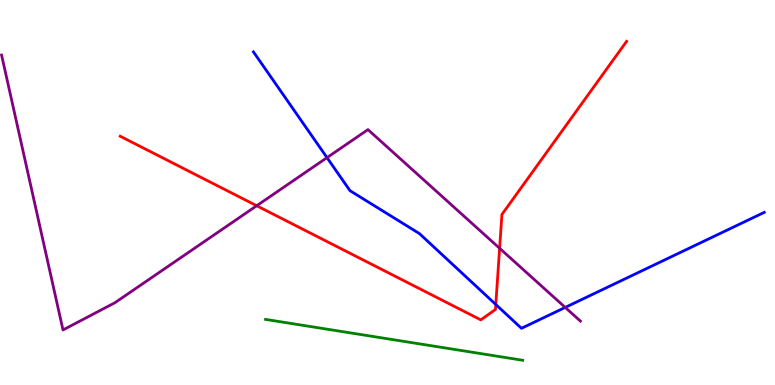[{'lines': ['blue', 'red'], 'intersections': [{'x': 6.4, 'y': 2.09}]}, {'lines': ['green', 'red'], 'intersections': []}, {'lines': ['purple', 'red'], 'intersections': [{'x': 3.31, 'y': 4.66}, {'x': 6.45, 'y': 3.55}]}, {'lines': ['blue', 'green'], 'intersections': []}, {'lines': ['blue', 'purple'], 'intersections': [{'x': 4.22, 'y': 5.91}, {'x': 7.29, 'y': 2.02}]}, {'lines': ['green', 'purple'], 'intersections': []}]